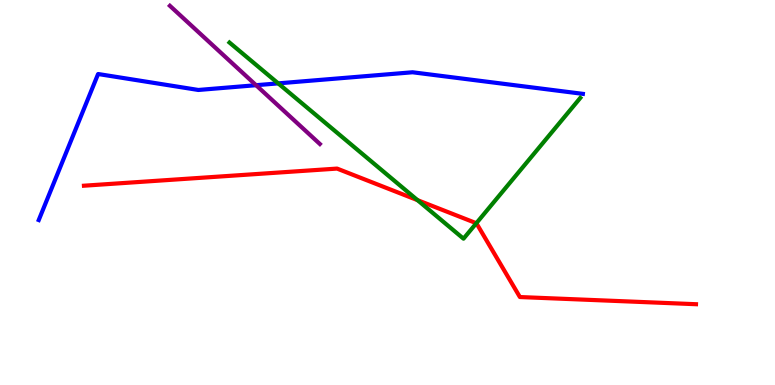[{'lines': ['blue', 'red'], 'intersections': []}, {'lines': ['green', 'red'], 'intersections': [{'x': 5.39, 'y': 4.8}, {'x': 6.15, 'y': 4.2}]}, {'lines': ['purple', 'red'], 'intersections': []}, {'lines': ['blue', 'green'], 'intersections': [{'x': 3.59, 'y': 7.83}]}, {'lines': ['blue', 'purple'], 'intersections': [{'x': 3.3, 'y': 7.79}]}, {'lines': ['green', 'purple'], 'intersections': []}]